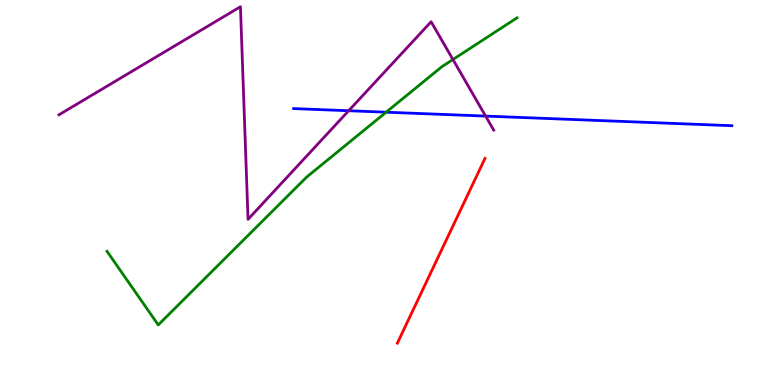[{'lines': ['blue', 'red'], 'intersections': []}, {'lines': ['green', 'red'], 'intersections': []}, {'lines': ['purple', 'red'], 'intersections': []}, {'lines': ['blue', 'green'], 'intersections': [{'x': 4.98, 'y': 7.09}]}, {'lines': ['blue', 'purple'], 'intersections': [{'x': 4.5, 'y': 7.12}, {'x': 6.27, 'y': 6.98}]}, {'lines': ['green', 'purple'], 'intersections': [{'x': 5.84, 'y': 8.45}]}]